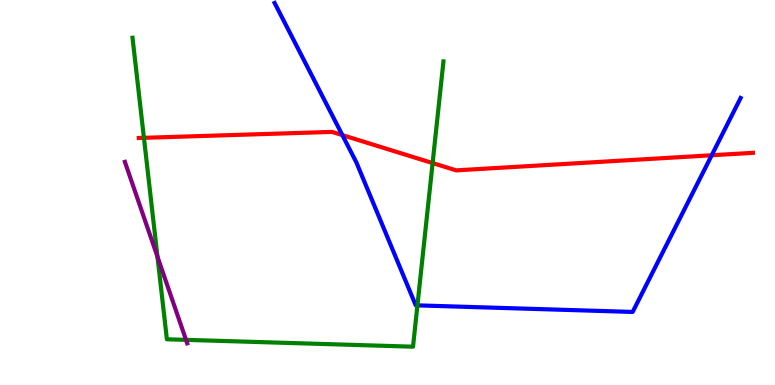[{'lines': ['blue', 'red'], 'intersections': [{'x': 4.42, 'y': 6.49}, {'x': 9.18, 'y': 5.97}]}, {'lines': ['green', 'red'], 'intersections': [{'x': 1.86, 'y': 6.42}, {'x': 5.58, 'y': 5.76}]}, {'lines': ['purple', 'red'], 'intersections': []}, {'lines': ['blue', 'green'], 'intersections': [{'x': 5.39, 'y': 2.07}]}, {'lines': ['blue', 'purple'], 'intersections': []}, {'lines': ['green', 'purple'], 'intersections': [{'x': 2.03, 'y': 3.33}, {'x': 2.4, 'y': 1.17}]}]